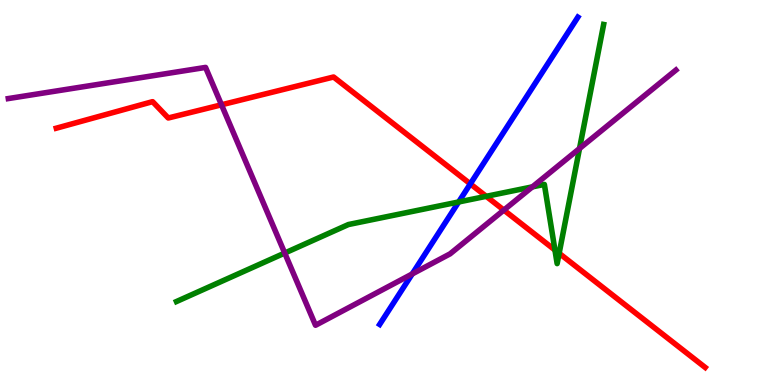[{'lines': ['blue', 'red'], 'intersections': [{'x': 6.07, 'y': 5.22}]}, {'lines': ['green', 'red'], 'intersections': [{'x': 6.27, 'y': 4.9}, {'x': 7.16, 'y': 3.51}, {'x': 7.21, 'y': 3.42}]}, {'lines': ['purple', 'red'], 'intersections': [{'x': 2.86, 'y': 7.28}, {'x': 6.5, 'y': 4.54}]}, {'lines': ['blue', 'green'], 'intersections': [{'x': 5.92, 'y': 4.75}]}, {'lines': ['blue', 'purple'], 'intersections': [{'x': 5.32, 'y': 2.88}]}, {'lines': ['green', 'purple'], 'intersections': [{'x': 3.67, 'y': 3.43}, {'x': 6.87, 'y': 5.15}, {'x': 7.48, 'y': 6.14}]}]